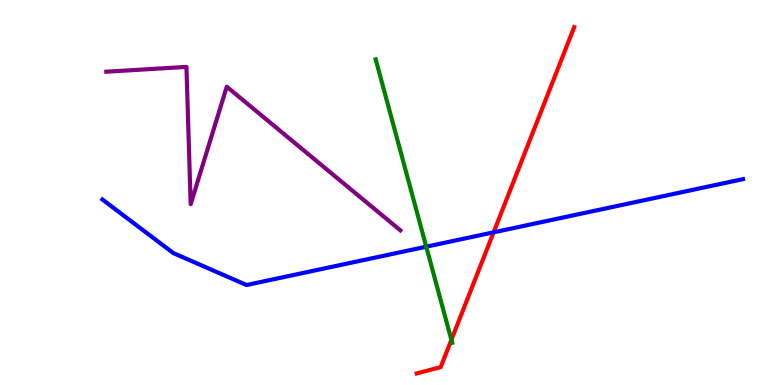[{'lines': ['blue', 'red'], 'intersections': [{'x': 6.37, 'y': 3.97}]}, {'lines': ['green', 'red'], 'intersections': [{'x': 5.82, 'y': 1.17}]}, {'lines': ['purple', 'red'], 'intersections': []}, {'lines': ['blue', 'green'], 'intersections': [{'x': 5.5, 'y': 3.59}]}, {'lines': ['blue', 'purple'], 'intersections': []}, {'lines': ['green', 'purple'], 'intersections': []}]